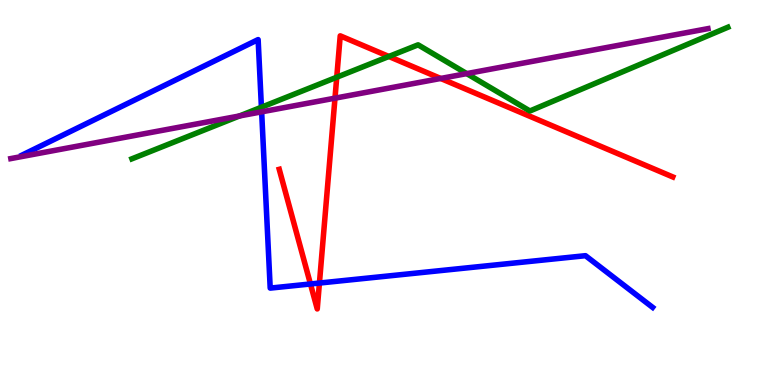[{'lines': ['blue', 'red'], 'intersections': [{'x': 4.01, 'y': 2.62}, {'x': 4.12, 'y': 2.65}]}, {'lines': ['green', 'red'], 'intersections': [{'x': 4.35, 'y': 7.99}, {'x': 5.02, 'y': 8.53}]}, {'lines': ['purple', 'red'], 'intersections': [{'x': 4.32, 'y': 7.45}, {'x': 5.69, 'y': 7.96}]}, {'lines': ['blue', 'green'], 'intersections': [{'x': 3.37, 'y': 7.21}]}, {'lines': ['blue', 'purple'], 'intersections': [{'x': 3.38, 'y': 7.1}]}, {'lines': ['green', 'purple'], 'intersections': [{'x': 3.09, 'y': 6.99}, {'x': 6.02, 'y': 8.09}]}]